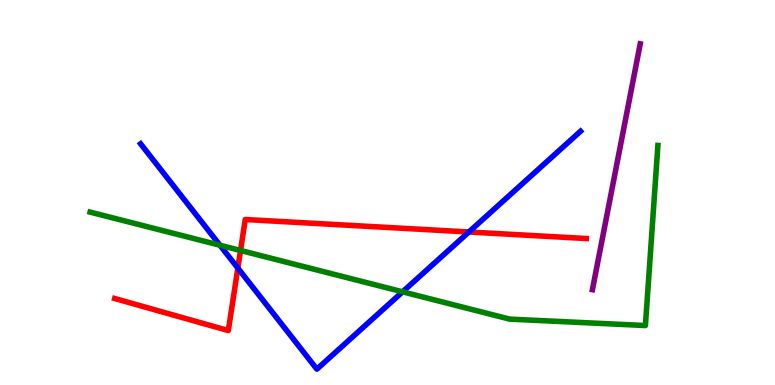[{'lines': ['blue', 'red'], 'intersections': [{'x': 3.07, 'y': 3.04}, {'x': 6.05, 'y': 3.97}]}, {'lines': ['green', 'red'], 'intersections': [{'x': 3.1, 'y': 3.49}]}, {'lines': ['purple', 'red'], 'intersections': []}, {'lines': ['blue', 'green'], 'intersections': [{'x': 2.84, 'y': 3.63}, {'x': 5.19, 'y': 2.42}]}, {'lines': ['blue', 'purple'], 'intersections': []}, {'lines': ['green', 'purple'], 'intersections': []}]